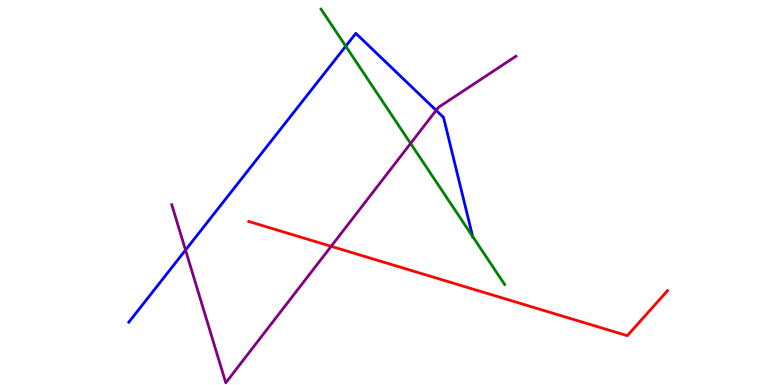[{'lines': ['blue', 'red'], 'intersections': []}, {'lines': ['green', 'red'], 'intersections': []}, {'lines': ['purple', 'red'], 'intersections': [{'x': 4.27, 'y': 3.6}]}, {'lines': ['blue', 'green'], 'intersections': [{'x': 4.46, 'y': 8.8}, {'x': 6.1, 'y': 3.86}]}, {'lines': ['blue', 'purple'], 'intersections': [{'x': 2.39, 'y': 3.51}, {'x': 5.63, 'y': 7.13}]}, {'lines': ['green', 'purple'], 'intersections': [{'x': 5.3, 'y': 6.27}]}]